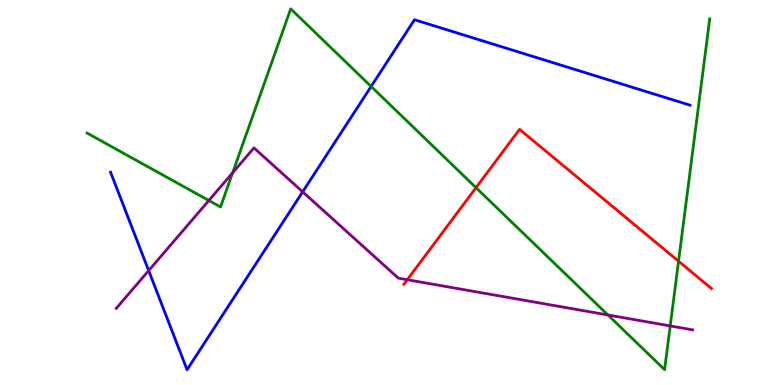[{'lines': ['blue', 'red'], 'intersections': []}, {'lines': ['green', 'red'], 'intersections': [{'x': 6.14, 'y': 5.13}, {'x': 8.76, 'y': 3.22}]}, {'lines': ['purple', 'red'], 'intersections': [{'x': 5.26, 'y': 2.73}]}, {'lines': ['blue', 'green'], 'intersections': [{'x': 4.79, 'y': 7.75}]}, {'lines': ['blue', 'purple'], 'intersections': [{'x': 1.92, 'y': 2.97}, {'x': 3.91, 'y': 5.02}]}, {'lines': ['green', 'purple'], 'intersections': [{'x': 2.69, 'y': 4.79}, {'x': 3.0, 'y': 5.51}, {'x': 7.84, 'y': 1.82}, {'x': 8.65, 'y': 1.53}]}]